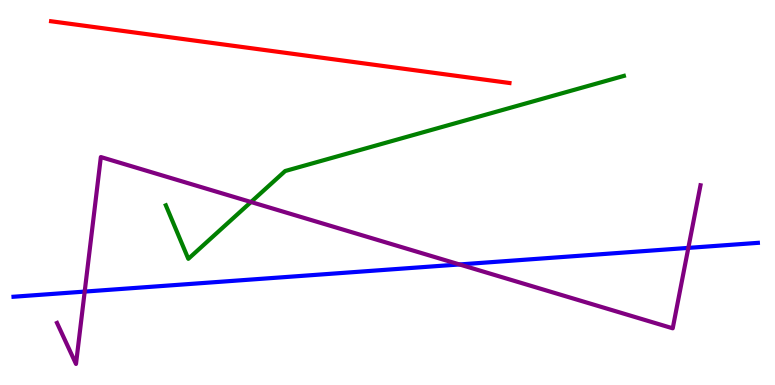[{'lines': ['blue', 'red'], 'intersections': []}, {'lines': ['green', 'red'], 'intersections': []}, {'lines': ['purple', 'red'], 'intersections': []}, {'lines': ['blue', 'green'], 'intersections': []}, {'lines': ['blue', 'purple'], 'intersections': [{'x': 1.09, 'y': 2.43}, {'x': 5.93, 'y': 3.13}, {'x': 8.88, 'y': 3.56}]}, {'lines': ['green', 'purple'], 'intersections': [{'x': 3.24, 'y': 4.75}]}]